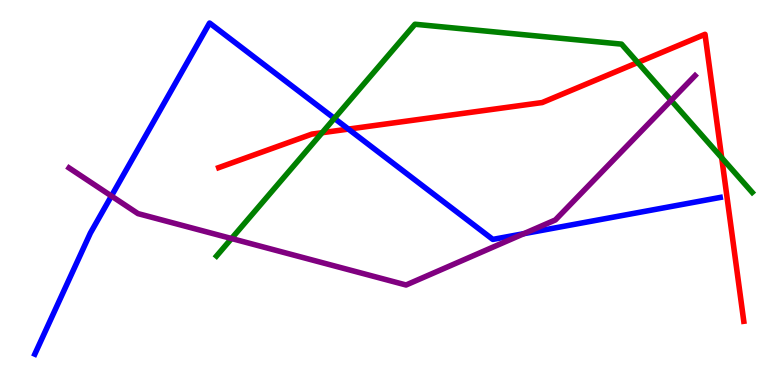[{'lines': ['blue', 'red'], 'intersections': [{'x': 4.5, 'y': 6.65}]}, {'lines': ['green', 'red'], 'intersections': [{'x': 4.16, 'y': 6.55}, {'x': 8.23, 'y': 8.38}, {'x': 9.31, 'y': 5.9}]}, {'lines': ['purple', 'red'], 'intersections': []}, {'lines': ['blue', 'green'], 'intersections': [{'x': 4.31, 'y': 6.93}]}, {'lines': ['blue', 'purple'], 'intersections': [{'x': 1.44, 'y': 4.91}, {'x': 6.76, 'y': 3.93}]}, {'lines': ['green', 'purple'], 'intersections': [{'x': 2.99, 'y': 3.8}, {'x': 8.66, 'y': 7.39}]}]